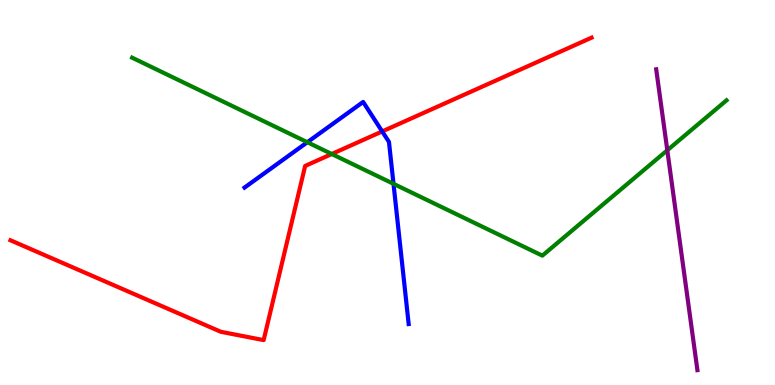[{'lines': ['blue', 'red'], 'intersections': [{'x': 4.93, 'y': 6.59}]}, {'lines': ['green', 'red'], 'intersections': [{'x': 4.28, 'y': 6.0}]}, {'lines': ['purple', 'red'], 'intersections': []}, {'lines': ['blue', 'green'], 'intersections': [{'x': 3.97, 'y': 6.31}, {'x': 5.08, 'y': 5.23}]}, {'lines': ['blue', 'purple'], 'intersections': []}, {'lines': ['green', 'purple'], 'intersections': [{'x': 8.61, 'y': 6.1}]}]